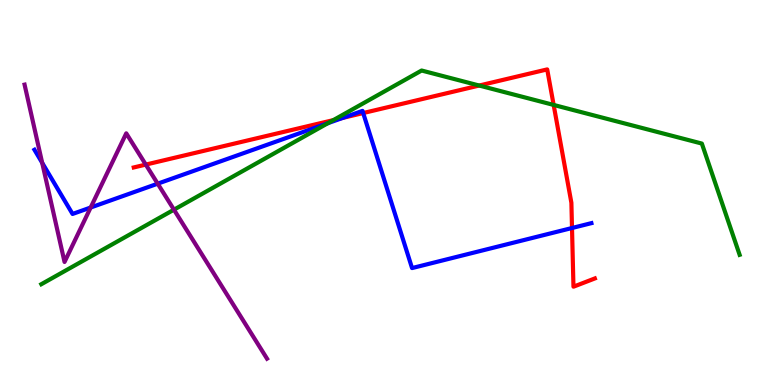[{'lines': ['blue', 'red'], 'intersections': [{'x': 4.42, 'y': 6.94}, {'x': 4.69, 'y': 7.06}, {'x': 7.38, 'y': 4.08}]}, {'lines': ['green', 'red'], 'intersections': [{'x': 4.3, 'y': 6.88}, {'x': 6.18, 'y': 7.78}, {'x': 7.14, 'y': 7.27}]}, {'lines': ['purple', 'red'], 'intersections': [{'x': 1.88, 'y': 5.72}]}, {'lines': ['blue', 'green'], 'intersections': [{'x': 4.23, 'y': 6.8}]}, {'lines': ['blue', 'purple'], 'intersections': [{'x': 0.544, 'y': 5.77}, {'x': 1.17, 'y': 4.61}, {'x': 2.03, 'y': 5.23}]}, {'lines': ['green', 'purple'], 'intersections': [{'x': 2.24, 'y': 4.55}]}]